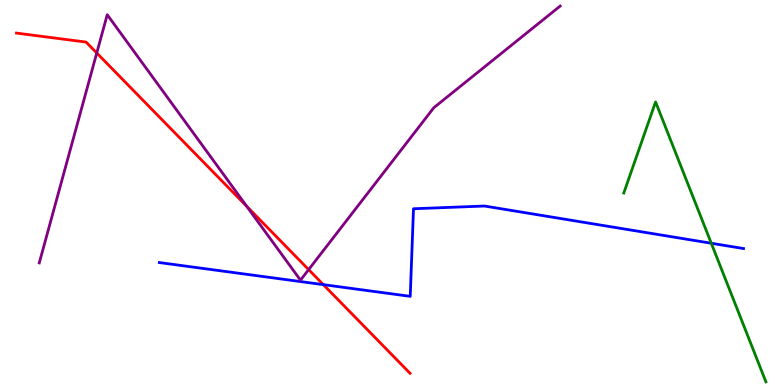[{'lines': ['blue', 'red'], 'intersections': [{'x': 4.17, 'y': 2.61}]}, {'lines': ['green', 'red'], 'intersections': []}, {'lines': ['purple', 'red'], 'intersections': [{'x': 1.25, 'y': 8.62}, {'x': 3.18, 'y': 4.64}, {'x': 3.98, 'y': 3.0}]}, {'lines': ['blue', 'green'], 'intersections': [{'x': 9.18, 'y': 3.68}]}, {'lines': ['blue', 'purple'], 'intersections': []}, {'lines': ['green', 'purple'], 'intersections': []}]